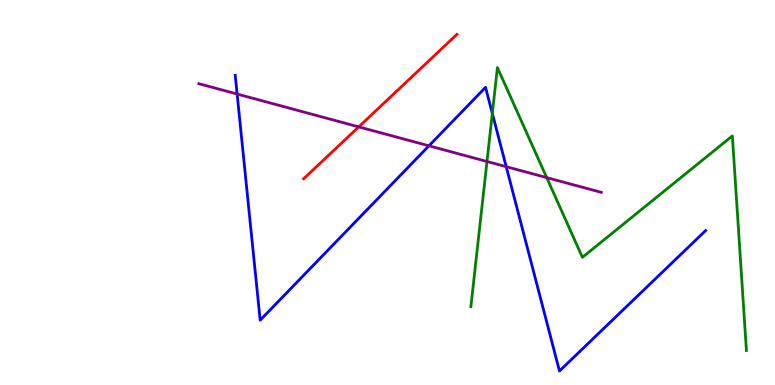[{'lines': ['blue', 'red'], 'intersections': []}, {'lines': ['green', 'red'], 'intersections': []}, {'lines': ['purple', 'red'], 'intersections': [{'x': 4.63, 'y': 6.7}]}, {'lines': ['blue', 'green'], 'intersections': [{'x': 6.35, 'y': 7.05}]}, {'lines': ['blue', 'purple'], 'intersections': [{'x': 3.06, 'y': 7.56}, {'x': 5.53, 'y': 6.21}, {'x': 6.53, 'y': 5.67}]}, {'lines': ['green', 'purple'], 'intersections': [{'x': 6.28, 'y': 5.81}, {'x': 7.05, 'y': 5.39}]}]